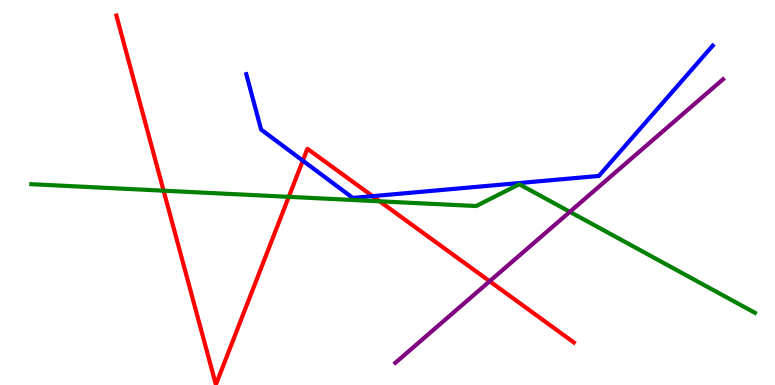[{'lines': ['blue', 'red'], 'intersections': [{'x': 3.91, 'y': 5.83}, {'x': 4.81, 'y': 4.91}]}, {'lines': ['green', 'red'], 'intersections': [{'x': 2.11, 'y': 5.05}, {'x': 3.73, 'y': 4.89}, {'x': 4.9, 'y': 4.77}]}, {'lines': ['purple', 'red'], 'intersections': [{'x': 6.32, 'y': 2.69}]}, {'lines': ['blue', 'green'], 'intersections': []}, {'lines': ['blue', 'purple'], 'intersections': []}, {'lines': ['green', 'purple'], 'intersections': [{'x': 7.35, 'y': 4.5}]}]